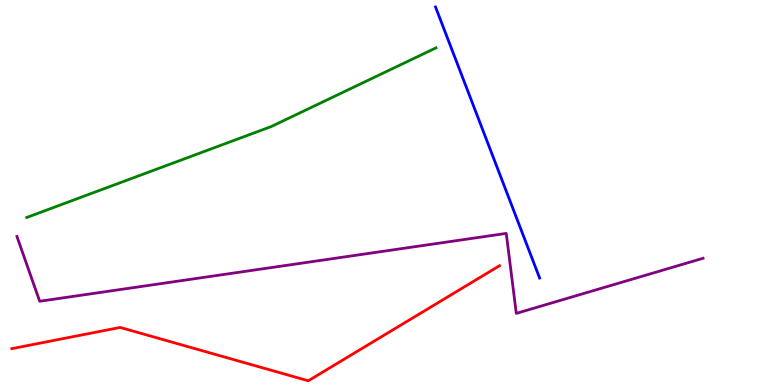[{'lines': ['blue', 'red'], 'intersections': []}, {'lines': ['green', 'red'], 'intersections': []}, {'lines': ['purple', 'red'], 'intersections': []}, {'lines': ['blue', 'green'], 'intersections': []}, {'lines': ['blue', 'purple'], 'intersections': []}, {'lines': ['green', 'purple'], 'intersections': []}]